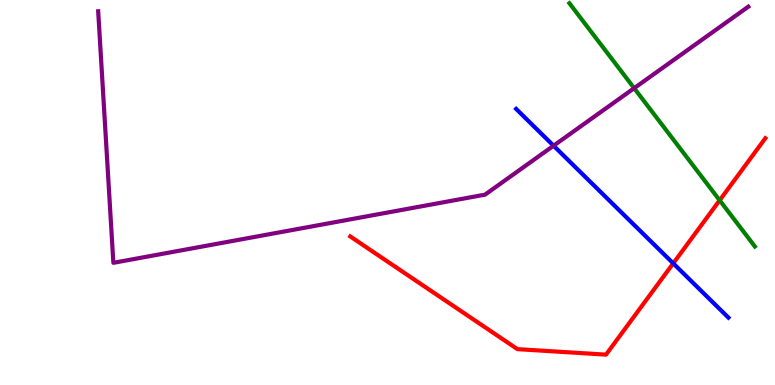[{'lines': ['blue', 'red'], 'intersections': [{'x': 8.69, 'y': 3.16}]}, {'lines': ['green', 'red'], 'intersections': [{'x': 9.29, 'y': 4.8}]}, {'lines': ['purple', 'red'], 'intersections': []}, {'lines': ['blue', 'green'], 'intersections': []}, {'lines': ['blue', 'purple'], 'intersections': [{'x': 7.14, 'y': 6.22}]}, {'lines': ['green', 'purple'], 'intersections': [{'x': 8.18, 'y': 7.71}]}]